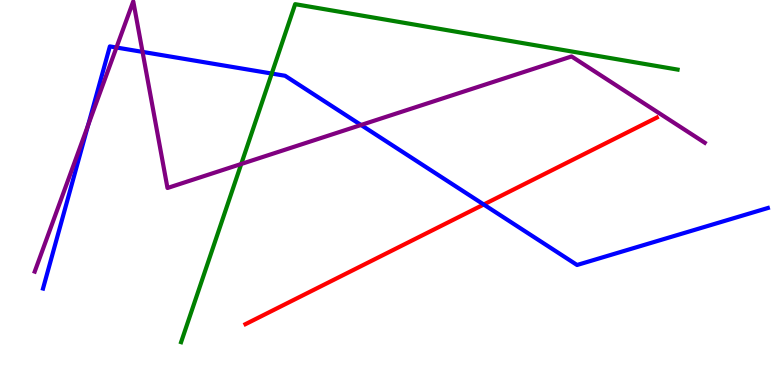[{'lines': ['blue', 'red'], 'intersections': [{'x': 6.24, 'y': 4.69}]}, {'lines': ['green', 'red'], 'intersections': []}, {'lines': ['purple', 'red'], 'intersections': []}, {'lines': ['blue', 'green'], 'intersections': [{'x': 3.51, 'y': 8.09}]}, {'lines': ['blue', 'purple'], 'intersections': [{'x': 1.14, 'y': 6.75}, {'x': 1.5, 'y': 8.77}, {'x': 1.84, 'y': 8.65}, {'x': 4.66, 'y': 6.75}]}, {'lines': ['green', 'purple'], 'intersections': [{'x': 3.11, 'y': 5.74}]}]